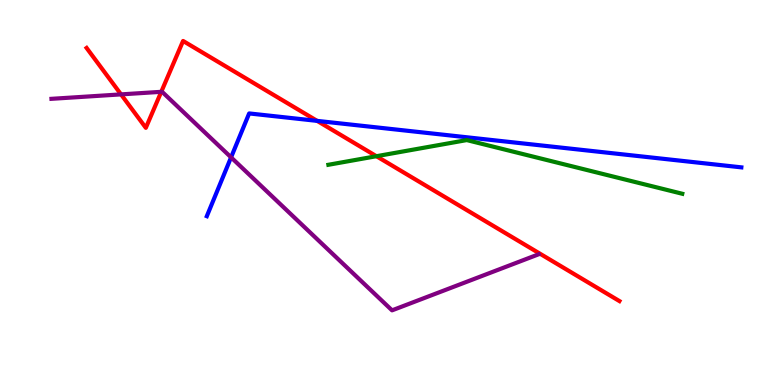[{'lines': ['blue', 'red'], 'intersections': [{'x': 4.09, 'y': 6.86}]}, {'lines': ['green', 'red'], 'intersections': [{'x': 4.86, 'y': 5.94}]}, {'lines': ['purple', 'red'], 'intersections': [{'x': 1.56, 'y': 7.55}, {'x': 2.08, 'y': 7.62}]}, {'lines': ['blue', 'green'], 'intersections': []}, {'lines': ['blue', 'purple'], 'intersections': [{'x': 2.98, 'y': 5.91}]}, {'lines': ['green', 'purple'], 'intersections': []}]